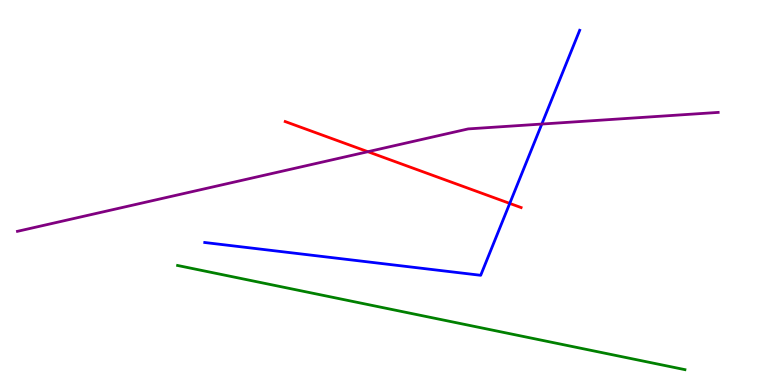[{'lines': ['blue', 'red'], 'intersections': [{'x': 6.58, 'y': 4.72}]}, {'lines': ['green', 'red'], 'intersections': []}, {'lines': ['purple', 'red'], 'intersections': [{'x': 4.75, 'y': 6.06}]}, {'lines': ['blue', 'green'], 'intersections': []}, {'lines': ['blue', 'purple'], 'intersections': [{'x': 6.99, 'y': 6.78}]}, {'lines': ['green', 'purple'], 'intersections': []}]